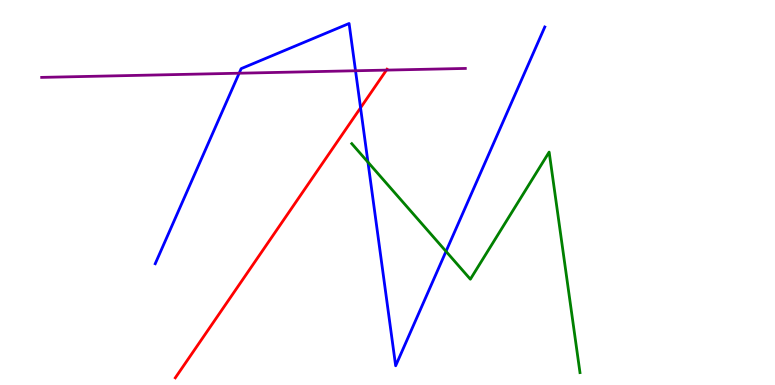[{'lines': ['blue', 'red'], 'intersections': [{'x': 4.65, 'y': 7.2}]}, {'lines': ['green', 'red'], 'intersections': []}, {'lines': ['purple', 'red'], 'intersections': [{'x': 4.99, 'y': 8.18}]}, {'lines': ['blue', 'green'], 'intersections': [{'x': 4.75, 'y': 5.79}, {'x': 5.76, 'y': 3.47}]}, {'lines': ['blue', 'purple'], 'intersections': [{'x': 3.09, 'y': 8.1}, {'x': 4.59, 'y': 8.16}]}, {'lines': ['green', 'purple'], 'intersections': []}]